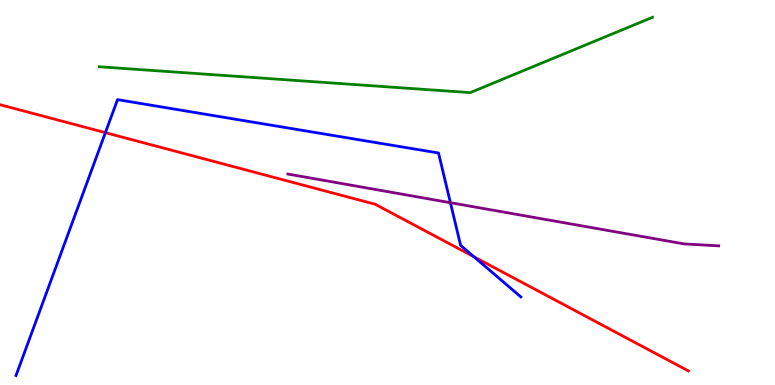[{'lines': ['blue', 'red'], 'intersections': [{'x': 1.36, 'y': 6.55}, {'x': 6.12, 'y': 3.33}]}, {'lines': ['green', 'red'], 'intersections': []}, {'lines': ['purple', 'red'], 'intersections': []}, {'lines': ['blue', 'green'], 'intersections': []}, {'lines': ['blue', 'purple'], 'intersections': [{'x': 5.81, 'y': 4.74}]}, {'lines': ['green', 'purple'], 'intersections': []}]